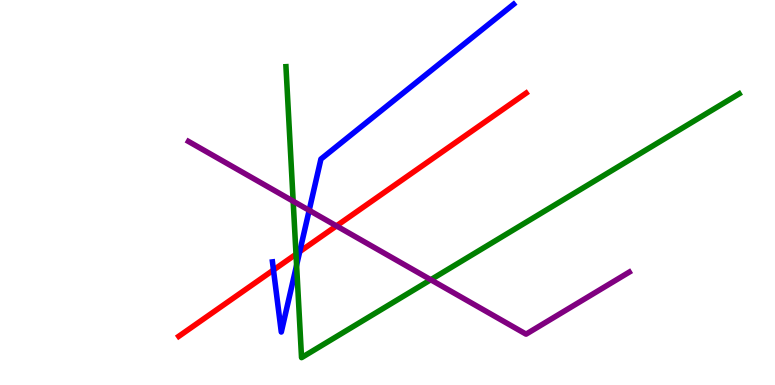[{'lines': ['blue', 'red'], 'intersections': [{'x': 3.53, 'y': 2.99}, {'x': 3.87, 'y': 3.46}]}, {'lines': ['green', 'red'], 'intersections': [{'x': 3.82, 'y': 3.4}]}, {'lines': ['purple', 'red'], 'intersections': [{'x': 4.34, 'y': 4.13}]}, {'lines': ['blue', 'green'], 'intersections': [{'x': 3.83, 'y': 3.11}]}, {'lines': ['blue', 'purple'], 'intersections': [{'x': 3.99, 'y': 4.54}]}, {'lines': ['green', 'purple'], 'intersections': [{'x': 3.78, 'y': 4.77}, {'x': 5.56, 'y': 2.73}]}]